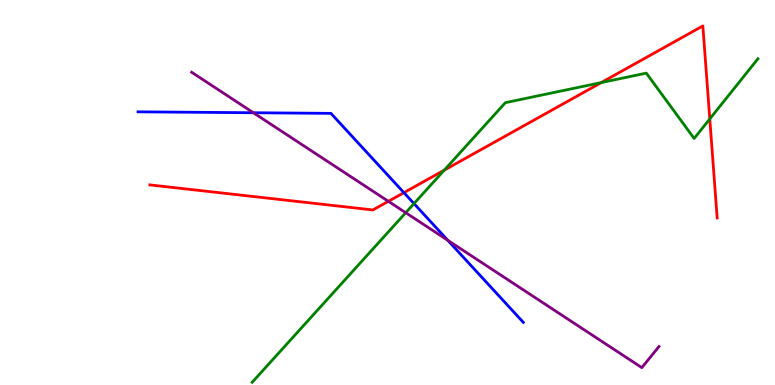[{'lines': ['blue', 'red'], 'intersections': [{'x': 5.21, 'y': 5.0}]}, {'lines': ['green', 'red'], 'intersections': [{'x': 5.73, 'y': 5.58}, {'x': 7.76, 'y': 7.86}, {'x': 9.16, 'y': 6.91}]}, {'lines': ['purple', 'red'], 'intersections': [{'x': 5.01, 'y': 4.77}]}, {'lines': ['blue', 'green'], 'intersections': [{'x': 5.34, 'y': 4.71}]}, {'lines': ['blue', 'purple'], 'intersections': [{'x': 3.27, 'y': 7.07}, {'x': 5.78, 'y': 3.76}]}, {'lines': ['green', 'purple'], 'intersections': [{'x': 5.24, 'y': 4.47}]}]